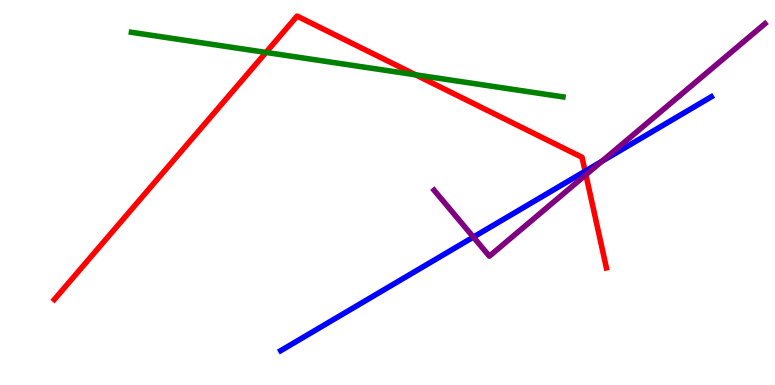[{'lines': ['blue', 'red'], 'intersections': [{'x': 7.55, 'y': 5.55}]}, {'lines': ['green', 'red'], 'intersections': [{'x': 3.43, 'y': 8.64}, {'x': 5.36, 'y': 8.06}]}, {'lines': ['purple', 'red'], 'intersections': [{'x': 7.56, 'y': 5.46}]}, {'lines': ['blue', 'green'], 'intersections': []}, {'lines': ['blue', 'purple'], 'intersections': [{'x': 6.11, 'y': 3.84}, {'x': 7.76, 'y': 5.81}]}, {'lines': ['green', 'purple'], 'intersections': []}]